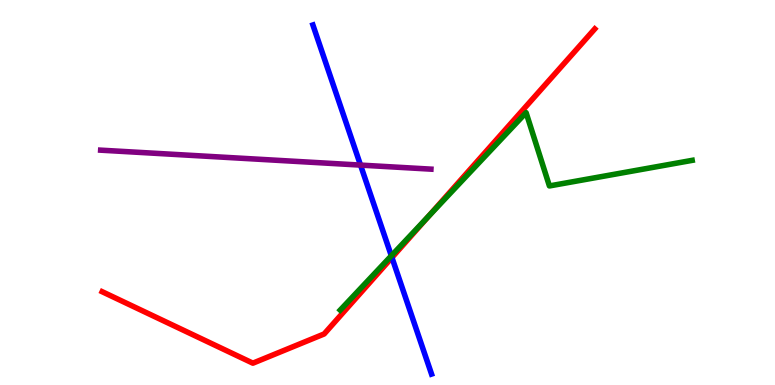[{'lines': ['blue', 'red'], 'intersections': [{'x': 5.06, 'y': 3.31}]}, {'lines': ['green', 'red'], 'intersections': [{'x': 5.53, 'y': 4.39}]}, {'lines': ['purple', 'red'], 'intersections': []}, {'lines': ['blue', 'green'], 'intersections': [{'x': 5.05, 'y': 3.36}]}, {'lines': ['blue', 'purple'], 'intersections': [{'x': 4.65, 'y': 5.71}]}, {'lines': ['green', 'purple'], 'intersections': []}]